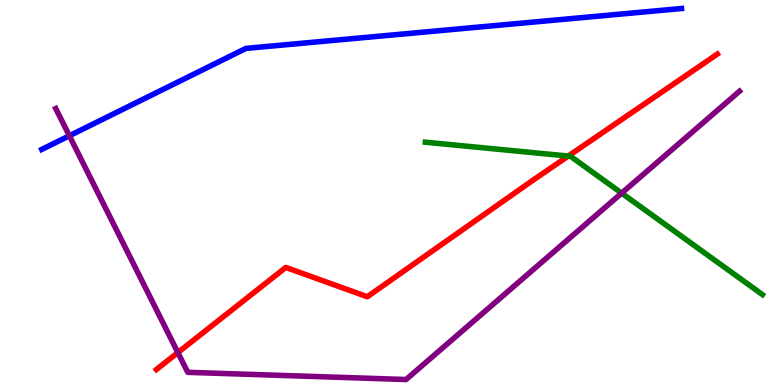[{'lines': ['blue', 'red'], 'intersections': []}, {'lines': ['green', 'red'], 'intersections': [{'x': 7.33, 'y': 5.95}]}, {'lines': ['purple', 'red'], 'intersections': [{'x': 2.3, 'y': 0.843}]}, {'lines': ['blue', 'green'], 'intersections': []}, {'lines': ['blue', 'purple'], 'intersections': [{'x': 0.895, 'y': 6.47}]}, {'lines': ['green', 'purple'], 'intersections': [{'x': 8.02, 'y': 4.98}]}]